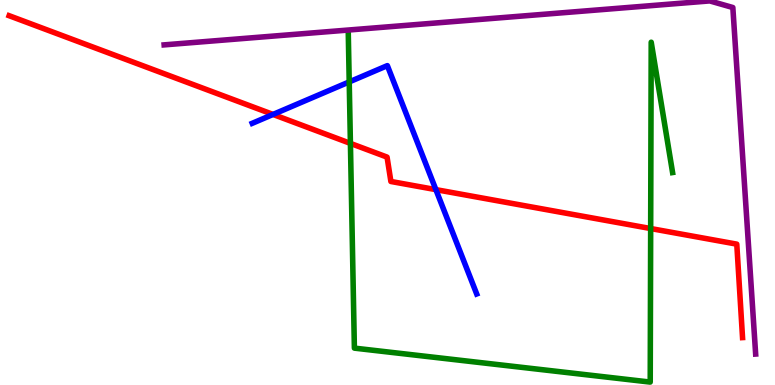[{'lines': ['blue', 'red'], 'intersections': [{'x': 3.52, 'y': 7.03}, {'x': 5.62, 'y': 5.07}]}, {'lines': ['green', 'red'], 'intersections': [{'x': 4.52, 'y': 6.28}, {'x': 8.4, 'y': 4.06}]}, {'lines': ['purple', 'red'], 'intersections': []}, {'lines': ['blue', 'green'], 'intersections': [{'x': 4.51, 'y': 7.87}]}, {'lines': ['blue', 'purple'], 'intersections': []}, {'lines': ['green', 'purple'], 'intersections': []}]